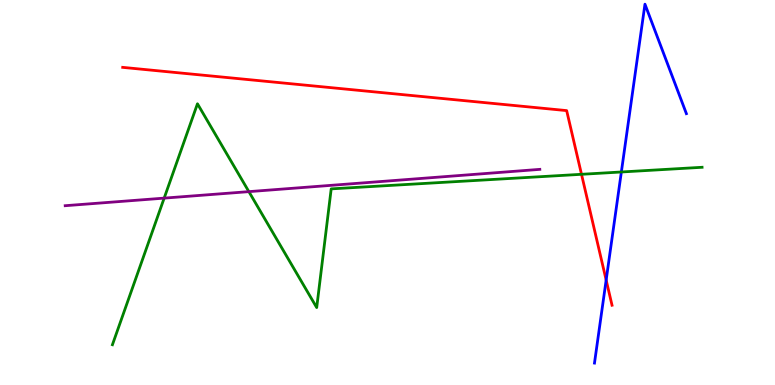[{'lines': ['blue', 'red'], 'intersections': [{'x': 7.82, 'y': 2.73}]}, {'lines': ['green', 'red'], 'intersections': [{'x': 7.5, 'y': 5.47}]}, {'lines': ['purple', 'red'], 'intersections': []}, {'lines': ['blue', 'green'], 'intersections': [{'x': 8.02, 'y': 5.53}]}, {'lines': ['blue', 'purple'], 'intersections': []}, {'lines': ['green', 'purple'], 'intersections': [{'x': 2.12, 'y': 4.85}, {'x': 3.21, 'y': 5.02}]}]